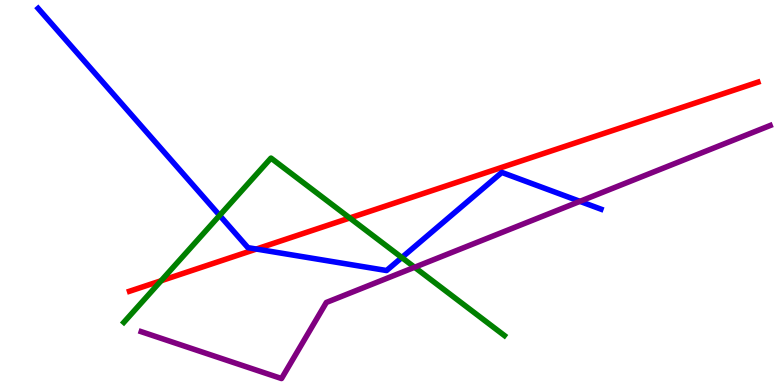[{'lines': ['blue', 'red'], 'intersections': [{'x': 3.31, 'y': 3.53}]}, {'lines': ['green', 'red'], 'intersections': [{'x': 2.08, 'y': 2.71}, {'x': 4.51, 'y': 4.34}]}, {'lines': ['purple', 'red'], 'intersections': []}, {'lines': ['blue', 'green'], 'intersections': [{'x': 2.83, 'y': 4.41}, {'x': 5.18, 'y': 3.31}]}, {'lines': ['blue', 'purple'], 'intersections': [{'x': 7.48, 'y': 4.77}]}, {'lines': ['green', 'purple'], 'intersections': [{'x': 5.35, 'y': 3.06}]}]